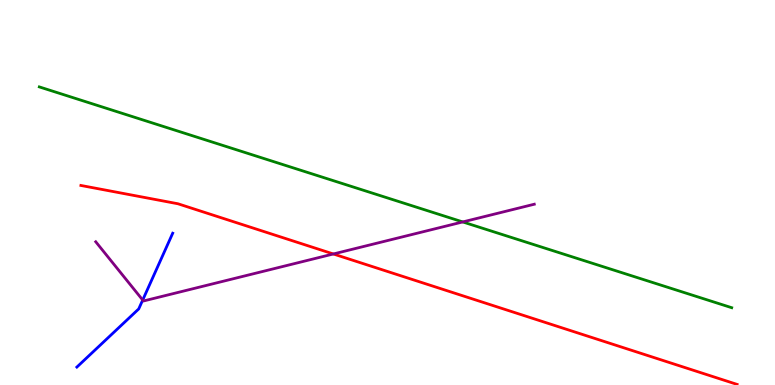[{'lines': ['blue', 'red'], 'intersections': []}, {'lines': ['green', 'red'], 'intersections': []}, {'lines': ['purple', 'red'], 'intersections': [{'x': 4.3, 'y': 3.4}]}, {'lines': ['blue', 'green'], 'intersections': []}, {'lines': ['blue', 'purple'], 'intersections': [{'x': 1.84, 'y': 2.21}]}, {'lines': ['green', 'purple'], 'intersections': [{'x': 5.97, 'y': 4.24}]}]